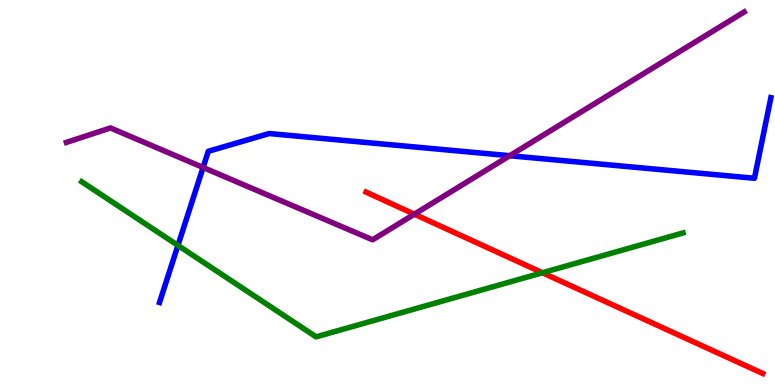[{'lines': ['blue', 'red'], 'intersections': []}, {'lines': ['green', 'red'], 'intersections': [{'x': 7.0, 'y': 2.92}]}, {'lines': ['purple', 'red'], 'intersections': [{'x': 5.35, 'y': 4.44}]}, {'lines': ['blue', 'green'], 'intersections': [{'x': 2.3, 'y': 3.63}]}, {'lines': ['blue', 'purple'], 'intersections': [{'x': 2.62, 'y': 5.65}, {'x': 6.58, 'y': 5.96}]}, {'lines': ['green', 'purple'], 'intersections': []}]